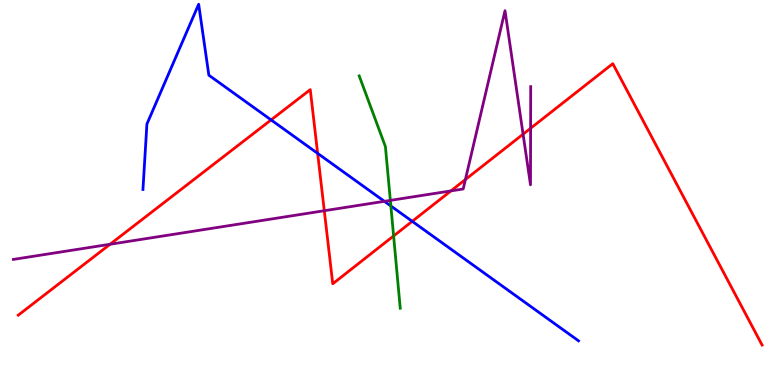[{'lines': ['blue', 'red'], 'intersections': [{'x': 3.5, 'y': 6.89}, {'x': 4.1, 'y': 6.02}, {'x': 5.32, 'y': 4.25}]}, {'lines': ['green', 'red'], 'intersections': [{'x': 5.08, 'y': 3.87}]}, {'lines': ['purple', 'red'], 'intersections': [{'x': 1.42, 'y': 3.66}, {'x': 4.18, 'y': 4.53}, {'x': 5.82, 'y': 5.04}, {'x': 6.01, 'y': 5.34}, {'x': 6.75, 'y': 6.51}, {'x': 6.85, 'y': 6.67}]}, {'lines': ['blue', 'green'], 'intersections': [{'x': 5.04, 'y': 4.65}]}, {'lines': ['blue', 'purple'], 'intersections': [{'x': 4.96, 'y': 4.77}]}, {'lines': ['green', 'purple'], 'intersections': [{'x': 5.04, 'y': 4.8}]}]